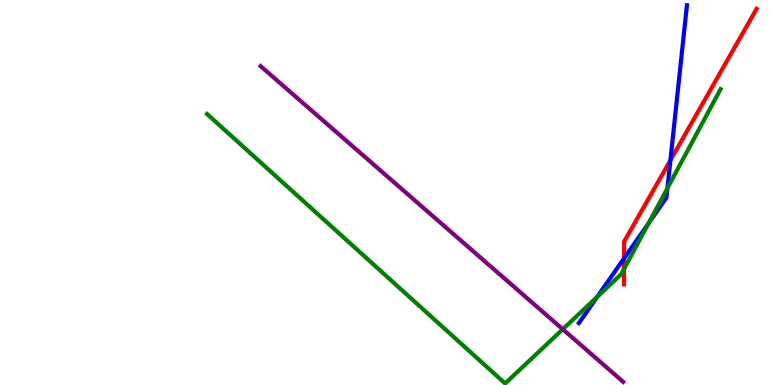[{'lines': ['blue', 'red'], 'intersections': [{'x': 8.05, 'y': 3.29}, {'x': 8.65, 'y': 5.84}]}, {'lines': ['green', 'red'], 'intersections': [{'x': 8.05, 'y': 3.01}]}, {'lines': ['purple', 'red'], 'intersections': []}, {'lines': ['blue', 'green'], 'intersections': [{'x': 7.71, 'y': 2.29}, {'x': 8.37, 'y': 4.2}, {'x': 8.61, 'y': 5.11}]}, {'lines': ['blue', 'purple'], 'intersections': []}, {'lines': ['green', 'purple'], 'intersections': [{'x': 7.26, 'y': 1.45}]}]